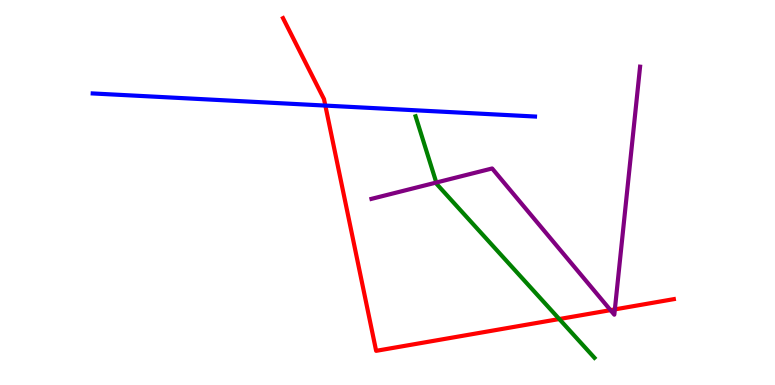[{'lines': ['blue', 'red'], 'intersections': [{'x': 4.2, 'y': 7.26}]}, {'lines': ['green', 'red'], 'intersections': [{'x': 7.22, 'y': 1.71}]}, {'lines': ['purple', 'red'], 'intersections': [{'x': 7.88, 'y': 1.94}, {'x': 7.93, 'y': 1.96}]}, {'lines': ['blue', 'green'], 'intersections': []}, {'lines': ['blue', 'purple'], 'intersections': []}, {'lines': ['green', 'purple'], 'intersections': [{'x': 5.63, 'y': 5.26}]}]